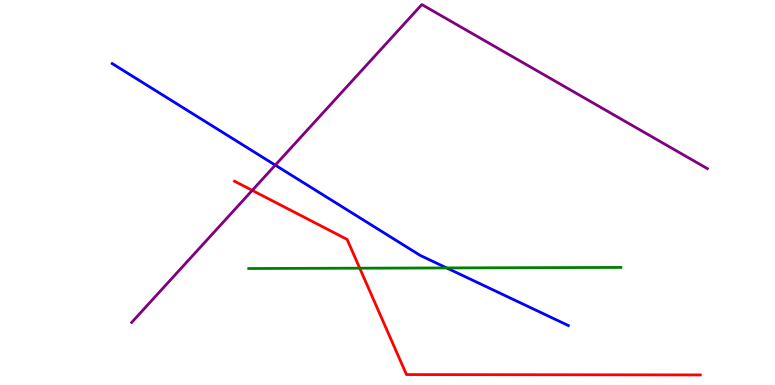[{'lines': ['blue', 'red'], 'intersections': []}, {'lines': ['green', 'red'], 'intersections': [{'x': 4.64, 'y': 3.03}]}, {'lines': ['purple', 'red'], 'intersections': [{'x': 3.25, 'y': 5.06}]}, {'lines': ['blue', 'green'], 'intersections': [{'x': 5.76, 'y': 3.04}]}, {'lines': ['blue', 'purple'], 'intersections': [{'x': 3.55, 'y': 5.71}]}, {'lines': ['green', 'purple'], 'intersections': []}]